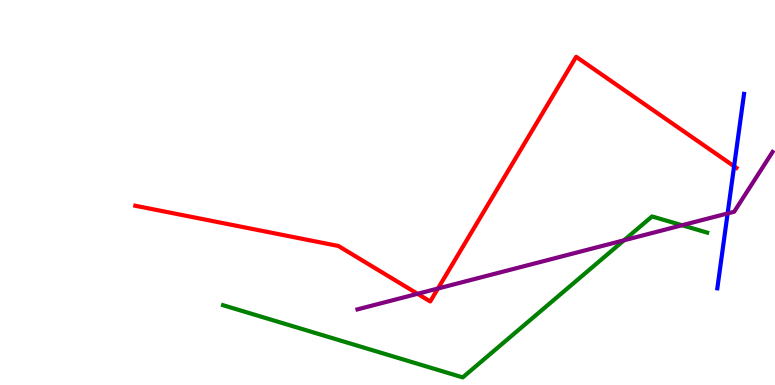[{'lines': ['blue', 'red'], 'intersections': [{'x': 9.47, 'y': 5.68}]}, {'lines': ['green', 'red'], 'intersections': []}, {'lines': ['purple', 'red'], 'intersections': [{'x': 5.39, 'y': 2.37}, {'x': 5.65, 'y': 2.51}]}, {'lines': ['blue', 'green'], 'intersections': []}, {'lines': ['blue', 'purple'], 'intersections': [{'x': 9.39, 'y': 4.46}]}, {'lines': ['green', 'purple'], 'intersections': [{'x': 8.05, 'y': 3.76}, {'x': 8.8, 'y': 4.15}]}]